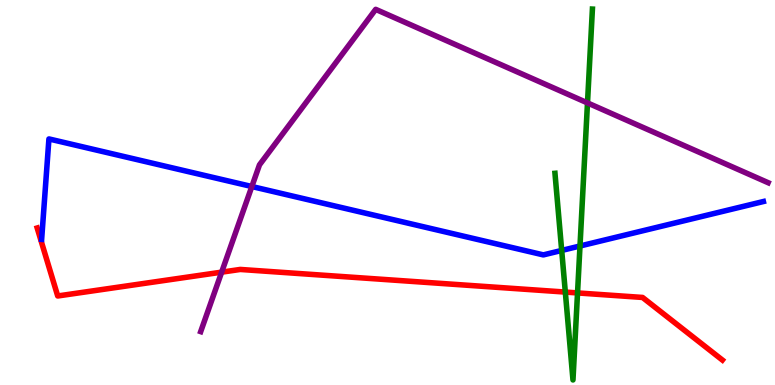[{'lines': ['blue', 'red'], 'intersections': []}, {'lines': ['green', 'red'], 'intersections': [{'x': 7.29, 'y': 2.41}, {'x': 7.45, 'y': 2.39}]}, {'lines': ['purple', 'red'], 'intersections': [{'x': 2.86, 'y': 2.93}]}, {'lines': ['blue', 'green'], 'intersections': [{'x': 7.25, 'y': 3.49}, {'x': 7.48, 'y': 3.61}]}, {'lines': ['blue', 'purple'], 'intersections': [{'x': 3.25, 'y': 5.16}]}, {'lines': ['green', 'purple'], 'intersections': [{'x': 7.58, 'y': 7.33}]}]